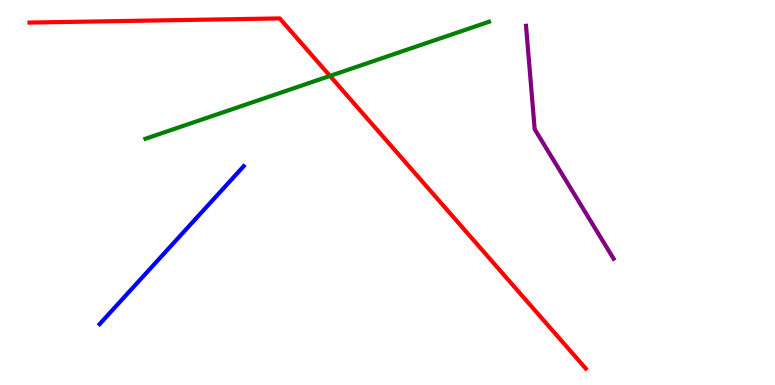[{'lines': ['blue', 'red'], 'intersections': []}, {'lines': ['green', 'red'], 'intersections': [{'x': 4.26, 'y': 8.03}]}, {'lines': ['purple', 'red'], 'intersections': []}, {'lines': ['blue', 'green'], 'intersections': []}, {'lines': ['blue', 'purple'], 'intersections': []}, {'lines': ['green', 'purple'], 'intersections': []}]